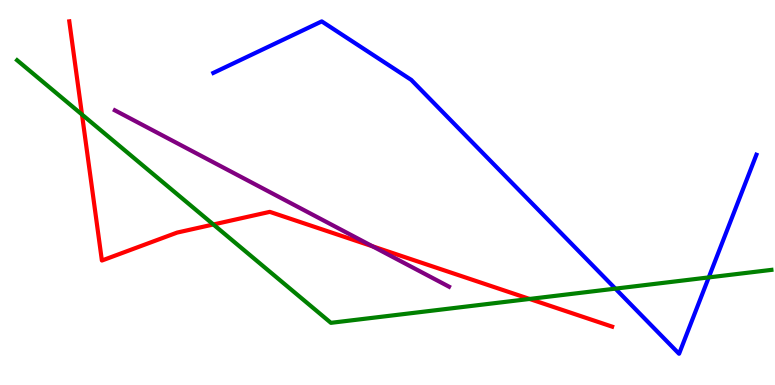[{'lines': ['blue', 'red'], 'intersections': []}, {'lines': ['green', 'red'], 'intersections': [{'x': 1.06, 'y': 7.02}, {'x': 2.75, 'y': 4.17}, {'x': 6.83, 'y': 2.24}]}, {'lines': ['purple', 'red'], 'intersections': [{'x': 4.81, 'y': 3.6}]}, {'lines': ['blue', 'green'], 'intersections': [{'x': 7.94, 'y': 2.5}, {'x': 9.15, 'y': 2.79}]}, {'lines': ['blue', 'purple'], 'intersections': []}, {'lines': ['green', 'purple'], 'intersections': []}]